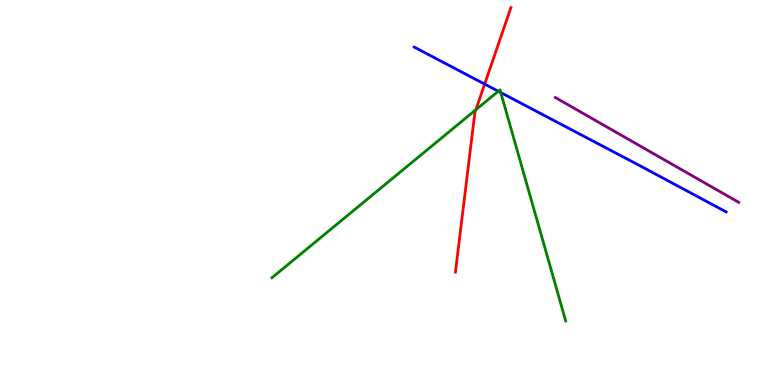[{'lines': ['blue', 'red'], 'intersections': [{'x': 6.25, 'y': 7.82}]}, {'lines': ['green', 'red'], 'intersections': [{'x': 6.14, 'y': 7.15}]}, {'lines': ['purple', 'red'], 'intersections': []}, {'lines': ['blue', 'green'], 'intersections': [{'x': 6.43, 'y': 7.63}, {'x': 6.46, 'y': 7.6}]}, {'lines': ['blue', 'purple'], 'intersections': []}, {'lines': ['green', 'purple'], 'intersections': []}]